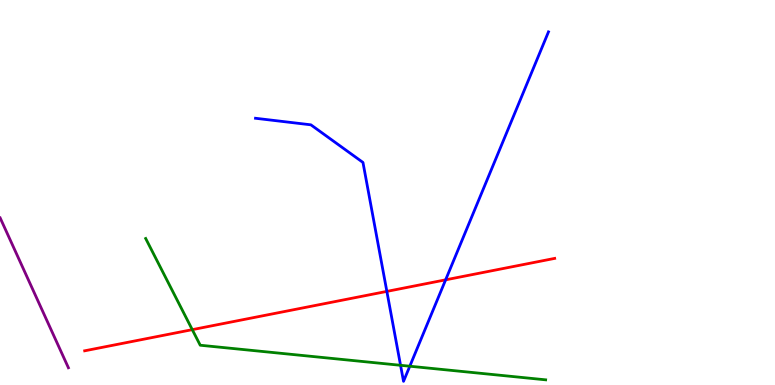[{'lines': ['blue', 'red'], 'intersections': [{'x': 4.99, 'y': 2.43}, {'x': 5.75, 'y': 2.73}]}, {'lines': ['green', 'red'], 'intersections': [{'x': 2.48, 'y': 1.44}]}, {'lines': ['purple', 'red'], 'intersections': []}, {'lines': ['blue', 'green'], 'intersections': [{'x': 5.17, 'y': 0.512}, {'x': 5.29, 'y': 0.488}]}, {'lines': ['blue', 'purple'], 'intersections': []}, {'lines': ['green', 'purple'], 'intersections': []}]